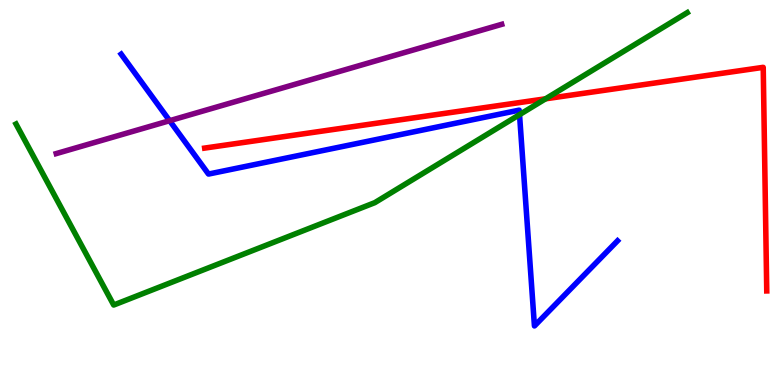[{'lines': ['blue', 'red'], 'intersections': []}, {'lines': ['green', 'red'], 'intersections': [{'x': 7.04, 'y': 7.43}]}, {'lines': ['purple', 'red'], 'intersections': []}, {'lines': ['blue', 'green'], 'intersections': [{'x': 6.7, 'y': 7.02}]}, {'lines': ['blue', 'purple'], 'intersections': [{'x': 2.19, 'y': 6.87}]}, {'lines': ['green', 'purple'], 'intersections': []}]